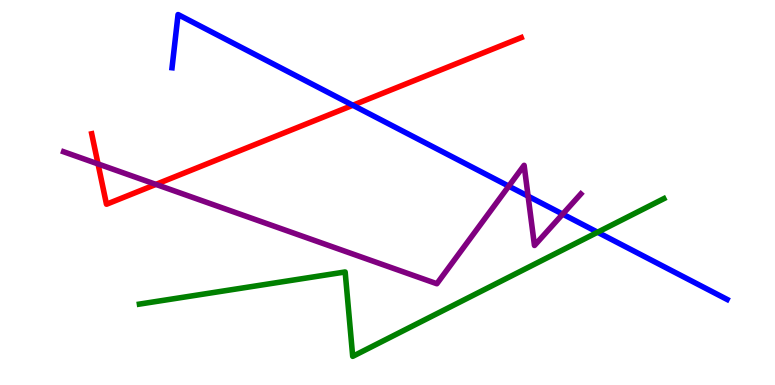[{'lines': ['blue', 'red'], 'intersections': [{'x': 4.55, 'y': 7.27}]}, {'lines': ['green', 'red'], 'intersections': []}, {'lines': ['purple', 'red'], 'intersections': [{'x': 1.26, 'y': 5.74}, {'x': 2.01, 'y': 5.21}]}, {'lines': ['blue', 'green'], 'intersections': [{'x': 7.71, 'y': 3.97}]}, {'lines': ['blue', 'purple'], 'intersections': [{'x': 6.56, 'y': 5.16}, {'x': 6.81, 'y': 4.9}, {'x': 7.26, 'y': 4.44}]}, {'lines': ['green', 'purple'], 'intersections': []}]